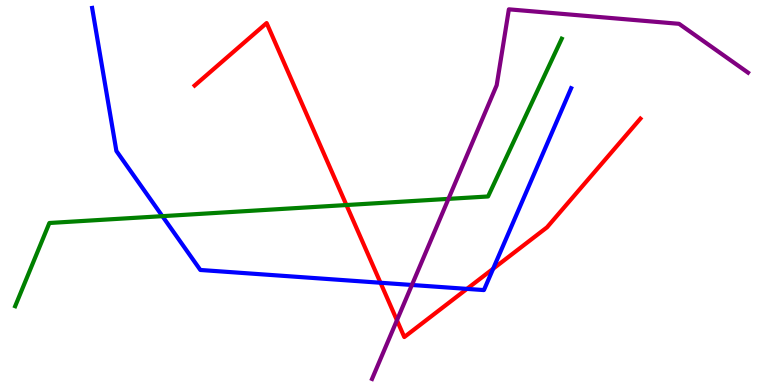[{'lines': ['blue', 'red'], 'intersections': [{'x': 4.91, 'y': 2.66}, {'x': 6.03, 'y': 2.5}, {'x': 6.36, 'y': 3.02}]}, {'lines': ['green', 'red'], 'intersections': [{'x': 4.47, 'y': 4.67}]}, {'lines': ['purple', 'red'], 'intersections': [{'x': 5.12, 'y': 1.68}]}, {'lines': ['blue', 'green'], 'intersections': [{'x': 2.1, 'y': 4.39}]}, {'lines': ['blue', 'purple'], 'intersections': [{'x': 5.32, 'y': 2.6}]}, {'lines': ['green', 'purple'], 'intersections': [{'x': 5.79, 'y': 4.83}]}]